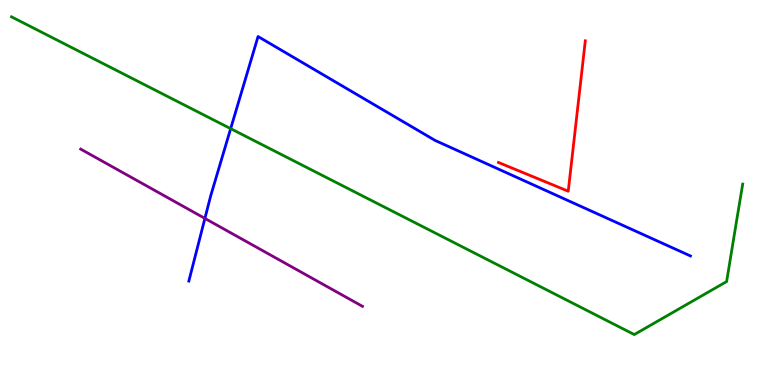[{'lines': ['blue', 'red'], 'intersections': []}, {'lines': ['green', 'red'], 'intersections': []}, {'lines': ['purple', 'red'], 'intersections': []}, {'lines': ['blue', 'green'], 'intersections': [{'x': 2.98, 'y': 6.66}]}, {'lines': ['blue', 'purple'], 'intersections': [{'x': 2.64, 'y': 4.33}]}, {'lines': ['green', 'purple'], 'intersections': []}]